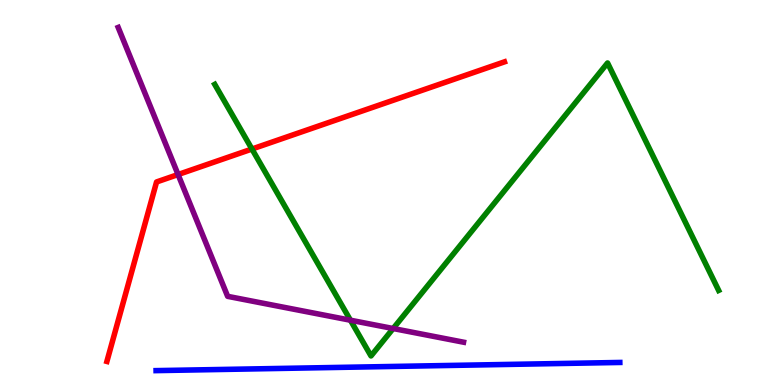[{'lines': ['blue', 'red'], 'intersections': []}, {'lines': ['green', 'red'], 'intersections': [{'x': 3.25, 'y': 6.13}]}, {'lines': ['purple', 'red'], 'intersections': [{'x': 2.3, 'y': 5.47}]}, {'lines': ['blue', 'green'], 'intersections': []}, {'lines': ['blue', 'purple'], 'intersections': []}, {'lines': ['green', 'purple'], 'intersections': [{'x': 4.52, 'y': 1.68}, {'x': 5.07, 'y': 1.47}]}]